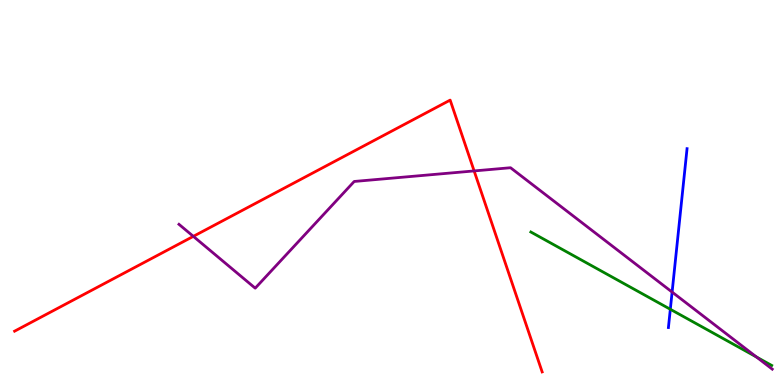[{'lines': ['blue', 'red'], 'intersections': []}, {'lines': ['green', 'red'], 'intersections': []}, {'lines': ['purple', 'red'], 'intersections': [{'x': 2.49, 'y': 3.86}, {'x': 6.12, 'y': 5.56}]}, {'lines': ['blue', 'green'], 'intersections': [{'x': 8.65, 'y': 1.97}]}, {'lines': ['blue', 'purple'], 'intersections': [{'x': 8.67, 'y': 2.41}]}, {'lines': ['green', 'purple'], 'intersections': [{'x': 9.76, 'y': 0.727}]}]